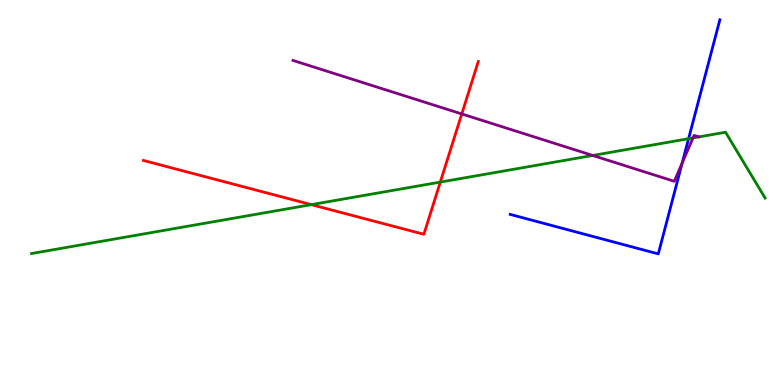[{'lines': ['blue', 'red'], 'intersections': []}, {'lines': ['green', 'red'], 'intersections': [{'x': 4.02, 'y': 4.68}, {'x': 5.68, 'y': 5.27}]}, {'lines': ['purple', 'red'], 'intersections': [{'x': 5.96, 'y': 7.04}]}, {'lines': ['blue', 'green'], 'intersections': [{'x': 8.88, 'y': 6.4}]}, {'lines': ['blue', 'purple'], 'intersections': [{'x': 8.8, 'y': 5.77}]}, {'lines': ['green', 'purple'], 'intersections': [{'x': 7.65, 'y': 5.96}, {'x': 8.94, 'y': 6.42}]}]